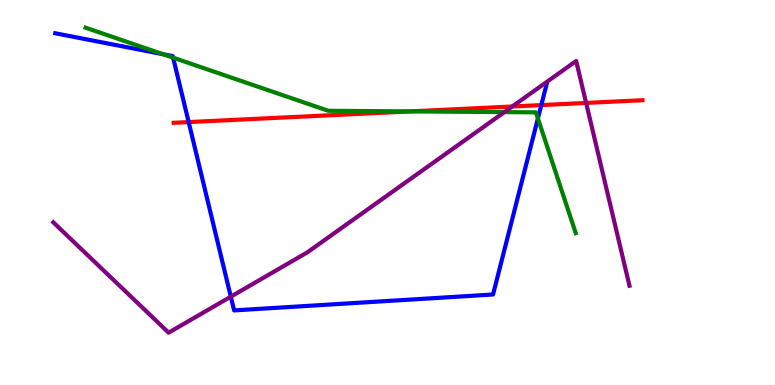[{'lines': ['blue', 'red'], 'intersections': [{'x': 2.43, 'y': 6.83}, {'x': 6.98, 'y': 7.27}]}, {'lines': ['green', 'red'], 'intersections': [{'x': 5.3, 'y': 7.11}]}, {'lines': ['purple', 'red'], 'intersections': [{'x': 6.61, 'y': 7.23}, {'x': 7.56, 'y': 7.33}]}, {'lines': ['blue', 'green'], 'intersections': [{'x': 2.11, 'y': 8.59}, {'x': 2.23, 'y': 8.5}, {'x': 6.94, 'y': 6.92}]}, {'lines': ['blue', 'purple'], 'intersections': [{'x': 2.98, 'y': 2.29}]}, {'lines': ['green', 'purple'], 'intersections': [{'x': 6.51, 'y': 7.09}]}]